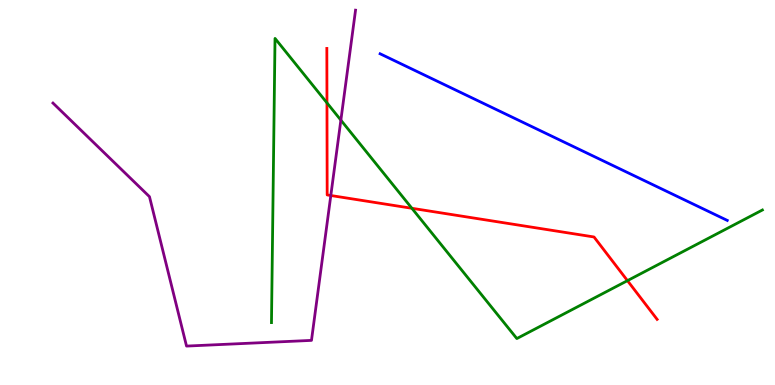[{'lines': ['blue', 'red'], 'intersections': []}, {'lines': ['green', 'red'], 'intersections': [{'x': 4.22, 'y': 7.33}, {'x': 5.31, 'y': 4.59}, {'x': 8.1, 'y': 2.71}]}, {'lines': ['purple', 'red'], 'intersections': [{'x': 4.27, 'y': 4.92}]}, {'lines': ['blue', 'green'], 'intersections': []}, {'lines': ['blue', 'purple'], 'intersections': []}, {'lines': ['green', 'purple'], 'intersections': [{'x': 4.4, 'y': 6.88}]}]